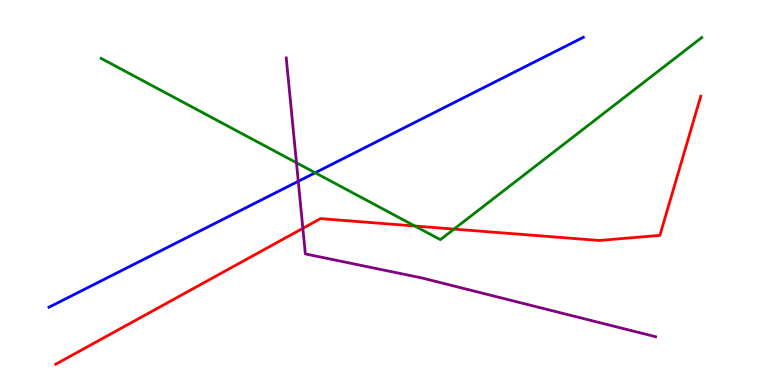[{'lines': ['blue', 'red'], 'intersections': []}, {'lines': ['green', 'red'], 'intersections': [{'x': 5.35, 'y': 4.13}, {'x': 5.86, 'y': 4.05}]}, {'lines': ['purple', 'red'], 'intersections': [{'x': 3.91, 'y': 4.07}]}, {'lines': ['blue', 'green'], 'intersections': [{'x': 4.07, 'y': 5.51}]}, {'lines': ['blue', 'purple'], 'intersections': [{'x': 3.85, 'y': 5.29}]}, {'lines': ['green', 'purple'], 'intersections': [{'x': 3.83, 'y': 5.77}]}]